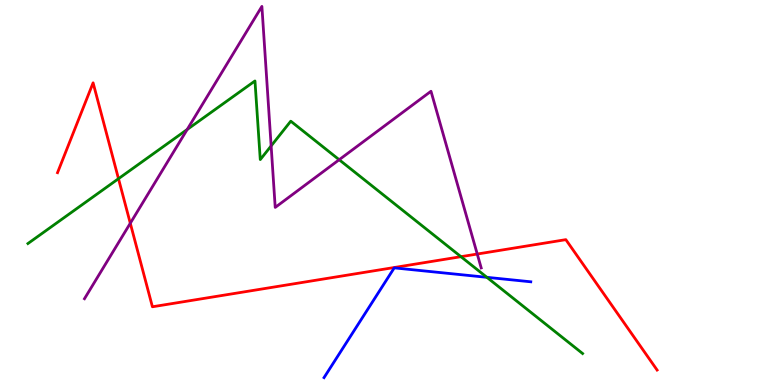[{'lines': ['blue', 'red'], 'intersections': []}, {'lines': ['green', 'red'], 'intersections': [{'x': 1.53, 'y': 5.36}, {'x': 5.95, 'y': 3.33}]}, {'lines': ['purple', 'red'], 'intersections': [{'x': 1.68, 'y': 4.2}, {'x': 6.16, 'y': 3.4}]}, {'lines': ['blue', 'green'], 'intersections': [{'x': 6.28, 'y': 2.8}]}, {'lines': ['blue', 'purple'], 'intersections': []}, {'lines': ['green', 'purple'], 'intersections': [{'x': 2.42, 'y': 6.64}, {'x': 3.5, 'y': 6.21}, {'x': 4.38, 'y': 5.85}]}]